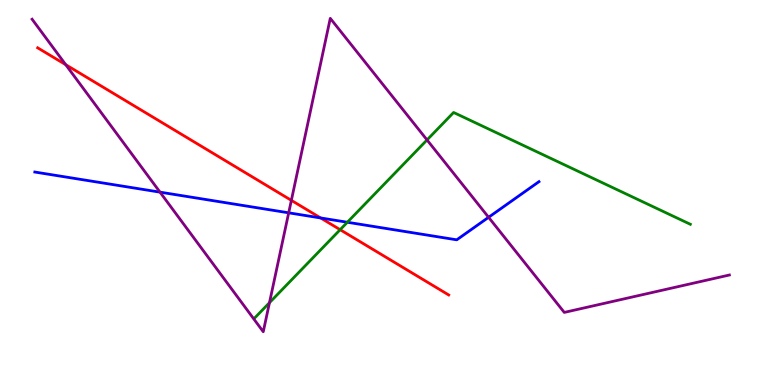[{'lines': ['blue', 'red'], 'intersections': [{'x': 4.14, 'y': 4.34}]}, {'lines': ['green', 'red'], 'intersections': [{'x': 4.39, 'y': 4.03}]}, {'lines': ['purple', 'red'], 'intersections': [{'x': 0.848, 'y': 8.32}, {'x': 3.76, 'y': 4.8}]}, {'lines': ['blue', 'green'], 'intersections': [{'x': 4.48, 'y': 4.23}]}, {'lines': ['blue', 'purple'], 'intersections': [{'x': 2.06, 'y': 5.01}, {'x': 3.73, 'y': 4.47}, {'x': 6.3, 'y': 4.36}]}, {'lines': ['green', 'purple'], 'intersections': [{'x': 3.48, 'y': 2.14}, {'x': 5.51, 'y': 6.37}]}]